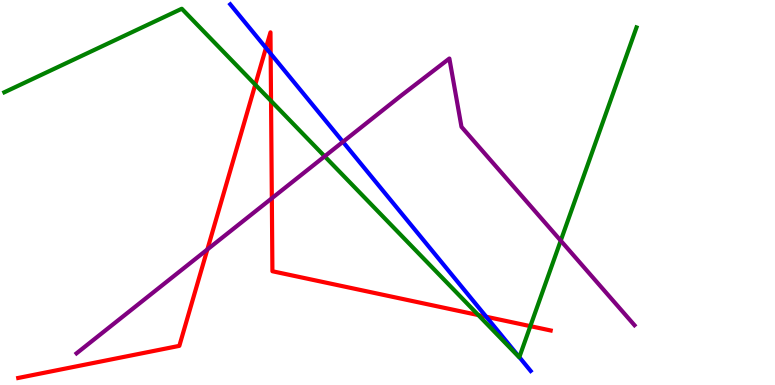[{'lines': ['blue', 'red'], 'intersections': [{'x': 3.43, 'y': 8.76}, {'x': 3.49, 'y': 8.61}, {'x': 6.27, 'y': 1.77}]}, {'lines': ['green', 'red'], 'intersections': [{'x': 3.29, 'y': 7.8}, {'x': 3.5, 'y': 7.38}, {'x': 6.17, 'y': 1.82}, {'x': 6.84, 'y': 1.53}]}, {'lines': ['purple', 'red'], 'intersections': [{'x': 2.68, 'y': 3.52}, {'x': 3.51, 'y': 4.85}]}, {'lines': ['blue', 'green'], 'intersections': [{'x': 6.7, 'y': 0.724}]}, {'lines': ['blue', 'purple'], 'intersections': [{'x': 4.42, 'y': 6.32}]}, {'lines': ['green', 'purple'], 'intersections': [{'x': 4.19, 'y': 5.94}, {'x': 7.24, 'y': 3.75}]}]